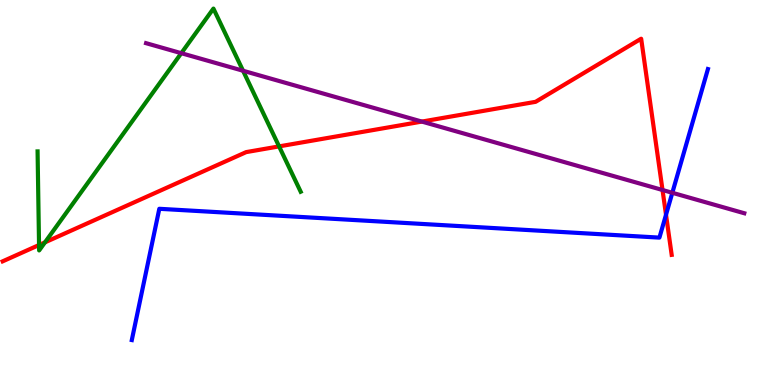[{'lines': ['blue', 'red'], 'intersections': [{'x': 8.59, 'y': 4.42}]}, {'lines': ['green', 'red'], 'intersections': [{'x': 0.504, 'y': 3.64}, {'x': 0.58, 'y': 3.7}, {'x': 3.6, 'y': 6.2}]}, {'lines': ['purple', 'red'], 'intersections': [{'x': 5.44, 'y': 6.84}, {'x': 8.55, 'y': 5.06}]}, {'lines': ['blue', 'green'], 'intersections': []}, {'lines': ['blue', 'purple'], 'intersections': [{'x': 8.68, 'y': 4.99}]}, {'lines': ['green', 'purple'], 'intersections': [{'x': 2.34, 'y': 8.62}, {'x': 3.14, 'y': 8.16}]}]